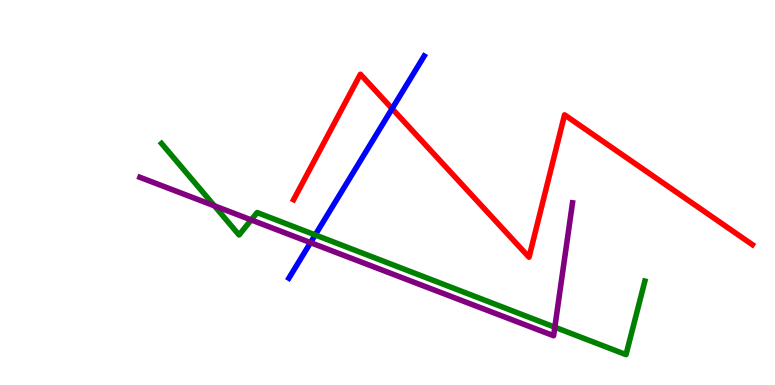[{'lines': ['blue', 'red'], 'intersections': [{'x': 5.06, 'y': 7.18}]}, {'lines': ['green', 'red'], 'intersections': []}, {'lines': ['purple', 'red'], 'intersections': []}, {'lines': ['blue', 'green'], 'intersections': [{'x': 4.07, 'y': 3.9}]}, {'lines': ['blue', 'purple'], 'intersections': [{'x': 4.01, 'y': 3.7}]}, {'lines': ['green', 'purple'], 'intersections': [{'x': 2.77, 'y': 4.65}, {'x': 3.24, 'y': 4.29}, {'x': 7.16, 'y': 1.5}]}]